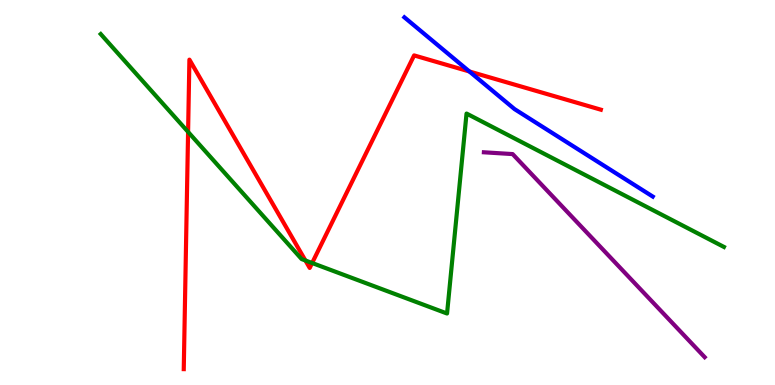[{'lines': ['blue', 'red'], 'intersections': [{'x': 6.06, 'y': 8.14}]}, {'lines': ['green', 'red'], 'intersections': [{'x': 2.43, 'y': 6.57}, {'x': 3.94, 'y': 3.23}, {'x': 4.03, 'y': 3.17}]}, {'lines': ['purple', 'red'], 'intersections': []}, {'lines': ['blue', 'green'], 'intersections': []}, {'lines': ['blue', 'purple'], 'intersections': []}, {'lines': ['green', 'purple'], 'intersections': []}]